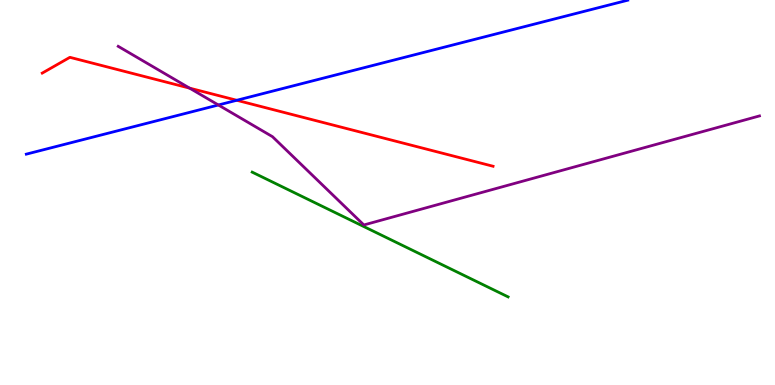[{'lines': ['blue', 'red'], 'intersections': [{'x': 3.06, 'y': 7.4}]}, {'lines': ['green', 'red'], 'intersections': []}, {'lines': ['purple', 'red'], 'intersections': [{'x': 2.45, 'y': 7.71}]}, {'lines': ['blue', 'green'], 'intersections': []}, {'lines': ['blue', 'purple'], 'intersections': [{'x': 2.82, 'y': 7.27}]}, {'lines': ['green', 'purple'], 'intersections': []}]